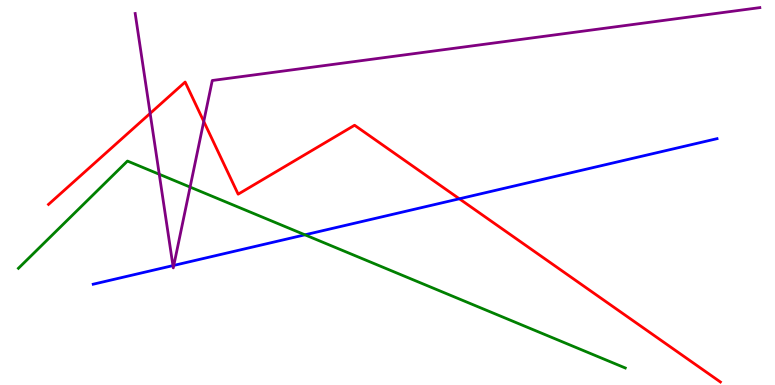[{'lines': ['blue', 'red'], 'intersections': [{'x': 5.93, 'y': 4.84}]}, {'lines': ['green', 'red'], 'intersections': []}, {'lines': ['purple', 'red'], 'intersections': [{'x': 1.94, 'y': 7.05}, {'x': 2.63, 'y': 6.85}]}, {'lines': ['blue', 'green'], 'intersections': [{'x': 3.93, 'y': 3.9}]}, {'lines': ['blue', 'purple'], 'intersections': [{'x': 2.23, 'y': 3.1}, {'x': 2.24, 'y': 3.11}]}, {'lines': ['green', 'purple'], 'intersections': [{'x': 2.06, 'y': 5.47}, {'x': 2.45, 'y': 5.14}]}]